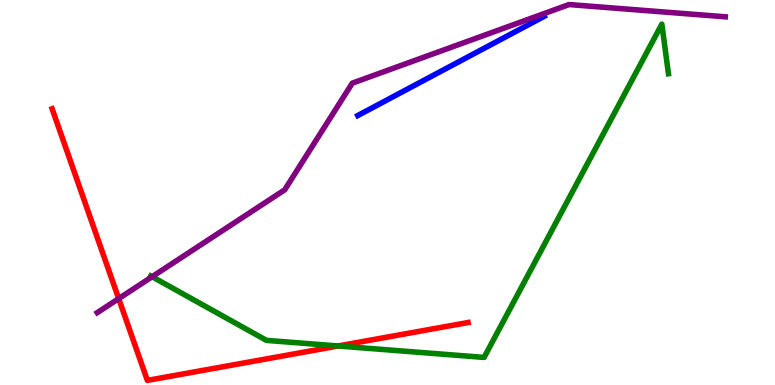[{'lines': ['blue', 'red'], 'intersections': []}, {'lines': ['green', 'red'], 'intersections': [{'x': 4.36, 'y': 1.01}]}, {'lines': ['purple', 'red'], 'intersections': [{'x': 1.53, 'y': 2.24}]}, {'lines': ['blue', 'green'], 'intersections': []}, {'lines': ['blue', 'purple'], 'intersections': []}, {'lines': ['green', 'purple'], 'intersections': [{'x': 1.96, 'y': 2.81}]}]